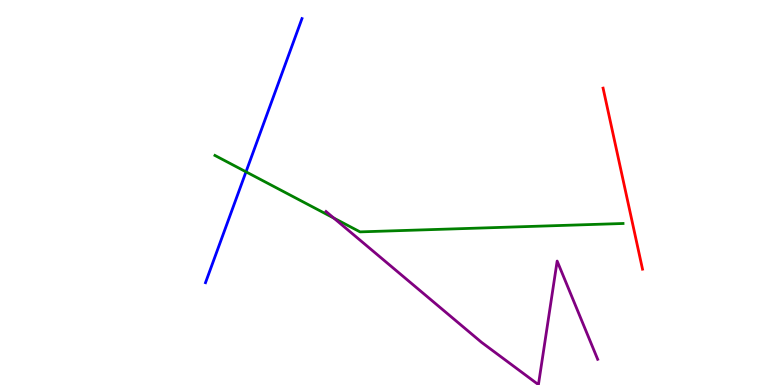[{'lines': ['blue', 'red'], 'intersections': []}, {'lines': ['green', 'red'], 'intersections': []}, {'lines': ['purple', 'red'], 'intersections': []}, {'lines': ['blue', 'green'], 'intersections': [{'x': 3.17, 'y': 5.54}]}, {'lines': ['blue', 'purple'], 'intersections': []}, {'lines': ['green', 'purple'], 'intersections': [{'x': 4.31, 'y': 4.34}]}]